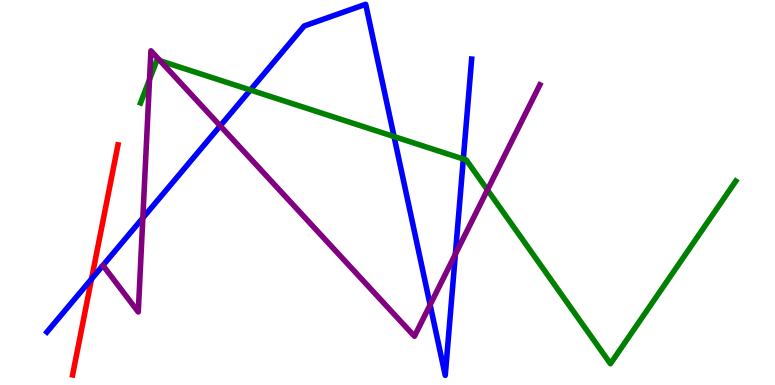[{'lines': ['blue', 'red'], 'intersections': [{'x': 1.18, 'y': 2.75}]}, {'lines': ['green', 'red'], 'intersections': []}, {'lines': ['purple', 'red'], 'intersections': []}, {'lines': ['blue', 'green'], 'intersections': [{'x': 3.23, 'y': 7.66}, {'x': 5.08, 'y': 6.45}, {'x': 5.98, 'y': 5.87}]}, {'lines': ['blue', 'purple'], 'intersections': [{'x': 1.84, 'y': 4.34}, {'x': 2.84, 'y': 6.73}, {'x': 5.55, 'y': 2.08}, {'x': 5.88, 'y': 3.4}]}, {'lines': ['green', 'purple'], 'intersections': [{'x': 1.93, 'y': 7.94}, {'x': 2.07, 'y': 8.42}, {'x': 6.29, 'y': 5.07}]}]